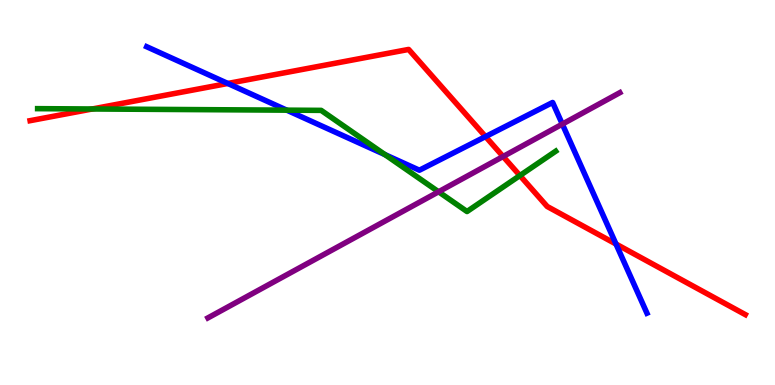[{'lines': ['blue', 'red'], 'intersections': [{'x': 2.94, 'y': 7.83}, {'x': 6.26, 'y': 6.45}, {'x': 7.95, 'y': 3.66}]}, {'lines': ['green', 'red'], 'intersections': [{'x': 1.19, 'y': 7.17}, {'x': 6.71, 'y': 5.44}]}, {'lines': ['purple', 'red'], 'intersections': [{'x': 6.49, 'y': 5.94}]}, {'lines': ['blue', 'green'], 'intersections': [{'x': 3.7, 'y': 7.14}, {'x': 4.97, 'y': 5.98}]}, {'lines': ['blue', 'purple'], 'intersections': [{'x': 7.26, 'y': 6.78}]}, {'lines': ['green', 'purple'], 'intersections': [{'x': 5.66, 'y': 5.02}]}]